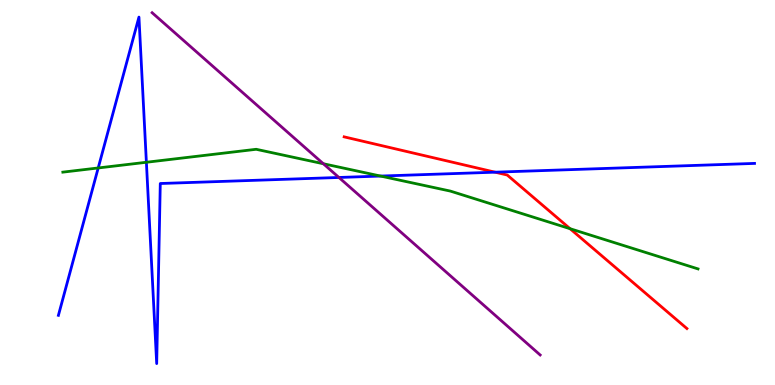[{'lines': ['blue', 'red'], 'intersections': [{'x': 6.39, 'y': 5.53}]}, {'lines': ['green', 'red'], 'intersections': [{'x': 7.36, 'y': 4.06}]}, {'lines': ['purple', 'red'], 'intersections': []}, {'lines': ['blue', 'green'], 'intersections': [{'x': 1.27, 'y': 5.64}, {'x': 1.89, 'y': 5.79}, {'x': 4.91, 'y': 5.43}]}, {'lines': ['blue', 'purple'], 'intersections': [{'x': 4.37, 'y': 5.39}]}, {'lines': ['green', 'purple'], 'intersections': [{'x': 4.17, 'y': 5.75}]}]